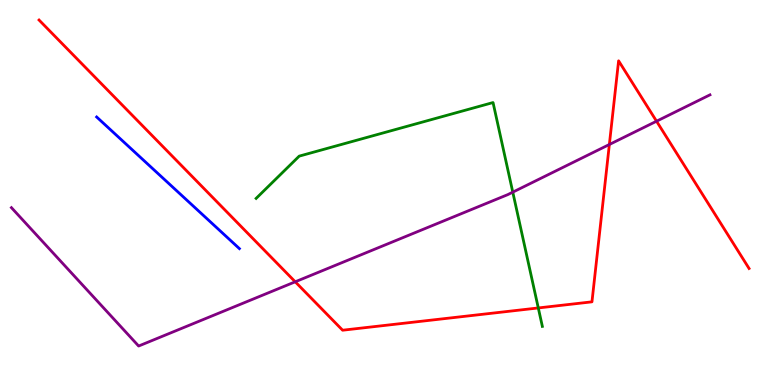[{'lines': ['blue', 'red'], 'intersections': []}, {'lines': ['green', 'red'], 'intersections': [{'x': 6.95, 'y': 2.0}]}, {'lines': ['purple', 'red'], 'intersections': [{'x': 3.81, 'y': 2.68}, {'x': 7.86, 'y': 6.25}, {'x': 8.47, 'y': 6.85}]}, {'lines': ['blue', 'green'], 'intersections': []}, {'lines': ['blue', 'purple'], 'intersections': []}, {'lines': ['green', 'purple'], 'intersections': [{'x': 6.62, 'y': 5.01}]}]